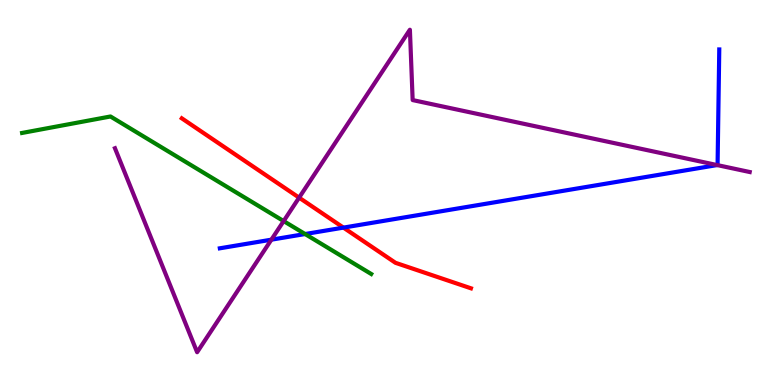[{'lines': ['blue', 'red'], 'intersections': [{'x': 4.43, 'y': 4.09}]}, {'lines': ['green', 'red'], 'intersections': []}, {'lines': ['purple', 'red'], 'intersections': [{'x': 3.86, 'y': 4.87}]}, {'lines': ['blue', 'green'], 'intersections': [{'x': 3.94, 'y': 3.92}]}, {'lines': ['blue', 'purple'], 'intersections': [{'x': 3.5, 'y': 3.77}, {'x': 9.25, 'y': 5.71}]}, {'lines': ['green', 'purple'], 'intersections': [{'x': 3.66, 'y': 4.26}]}]